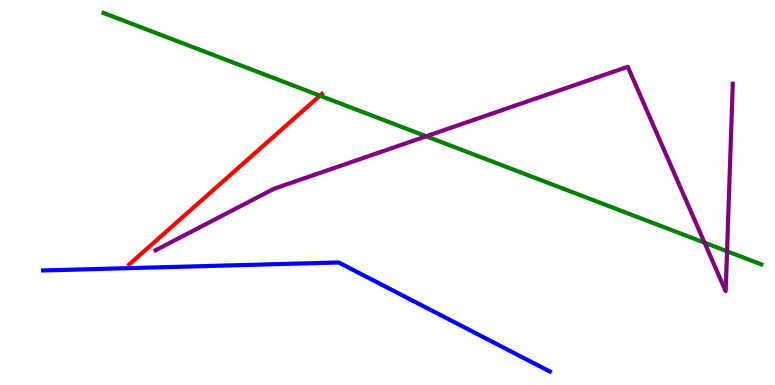[{'lines': ['blue', 'red'], 'intersections': []}, {'lines': ['green', 'red'], 'intersections': [{'x': 4.13, 'y': 7.52}]}, {'lines': ['purple', 'red'], 'intersections': []}, {'lines': ['blue', 'green'], 'intersections': []}, {'lines': ['blue', 'purple'], 'intersections': []}, {'lines': ['green', 'purple'], 'intersections': [{'x': 5.5, 'y': 6.46}, {'x': 9.09, 'y': 3.7}, {'x': 9.38, 'y': 3.47}]}]